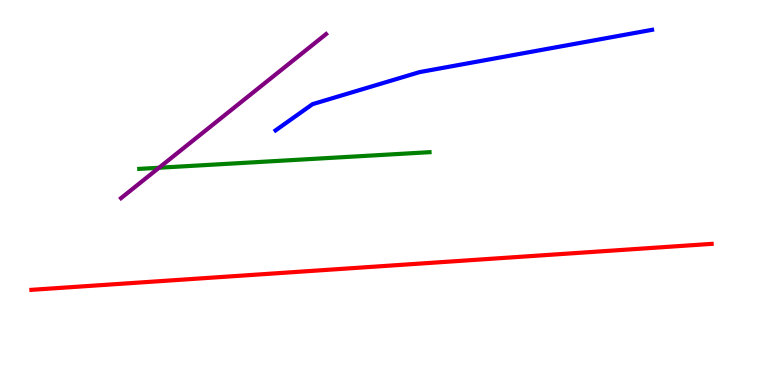[{'lines': ['blue', 'red'], 'intersections': []}, {'lines': ['green', 'red'], 'intersections': []}, {'lines': ['purple', 'red'], 'intersections': []}, {'lines': ['blue', 'green'], 'intersections': []}, {'lines': ['blue', 'purple'], 'intersections': []}, {'lines': ['green', 'purple'], 'intersections': [{'x': 2.05, 'y': 5.64}]}]